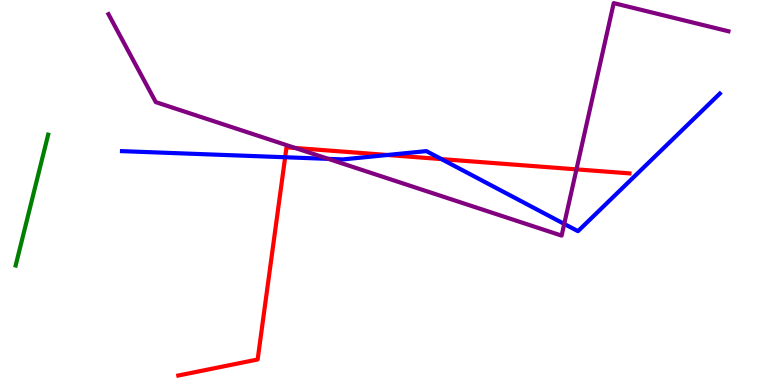[{'lines': ['blue', 'red'], 'intersections': [{'x': 3.68, 'y': 5.92}, {'x': 5.0, 'y': 5.97}, {'x': 5.7, 'y': 5.87}]}, {'lines': ['green', 'red'], 'intersections': []}, {'lines': ['purple', 'red'], 'intersections': [{'x': 3.81, 'y': 6.16}, {'x': 7.44, 'y': 5.6}]}, {'lines': ['blue', 'green'], 'intersections': []}, {'lines': ['blue', 'purple'], 'intersections': [{'x': 4.24, 'y': 5.87}, {'x': 7.28, 'y': 4.18}]}, {'lines': ['green', 'purple'], 'intersections': []}]